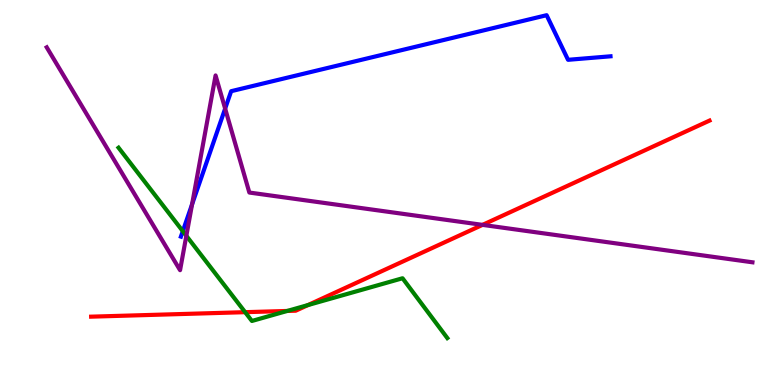[{'lines': ['blue', 'red'], 'intersections': []}, {'lines': ['green', 'red'], 'intersections': [{'x': 3.16, 'y': 1.89}, {'x': 3.71, 'y': 1.92}, {'x': 3.97, 'y': 2.08}]}, {'lines': ['purple', 'red'], 'intersections': [{'x': 6.23, 'y': 4.16}]}, {'lines': ['blue', 'green'], 'intersections': [{'x': 2.36, 'y': 4.0}]}, {'lines': ['blue', 'purple'], 'intersections': [{'x': 2.48, 'y': 4.69}, {'x': 2.91, 'y': 7.18}]}, {'lines': ['green', 'purple'], 'intersections': [{'x': 2.4, 'y': 3.88}]}]